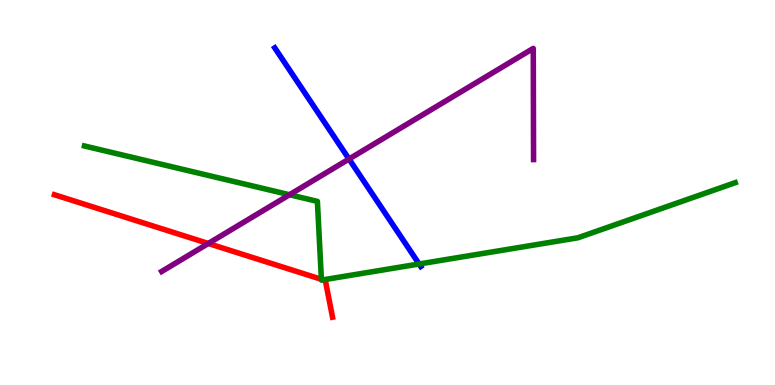[{'lines': ['blue', 'red'], 'intersections': []}, {'lines': ['green', 'red'], 'intersections': [{'x': 4.15, 'y': 2.74}, {'x': 4.17, 'y': 2.73}]}, {'lines': ['purple', 'red'], 'intersections': [{'x': 2.69, 'y': 3.68}]}, {'lines': ['blue', 'green'], 'intersections': [{'x': 5.41, 'y': 3.14}]}, {'lines': ['blue', 'purple'], 'intersections': [{'x': 4.5, 'y': 5.87}]}, {'lines': ['green', 'purple'], 'intersections': [{'x': 3.74, 'y': 4.94}]}]